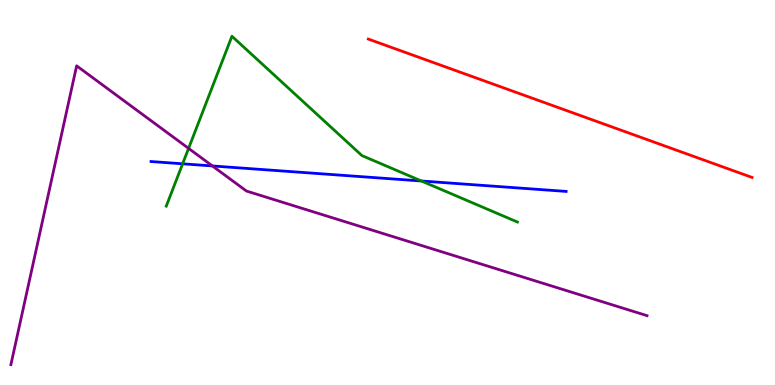[{'lines': ['blue', 'red'], 'intersections': []}, {'lines': ['green', 'red'], 'intersections': []}, {'lines': ['purple', 'red'], 'intersections': []}, {'lines': ['blue', 'green'], 'intersections': [{'x': 2.36, 'y': 5.75}, {'x': 5.44, 'y': 5.3}]}, {'lines': ['blue', 'purple'], 'intersections': [{'x': 2.74, 'y': 5.69}]}, {'lines': ['green', 'purple'], 'intersections': [{'x': 2.43, 'y': 6.15}]}]